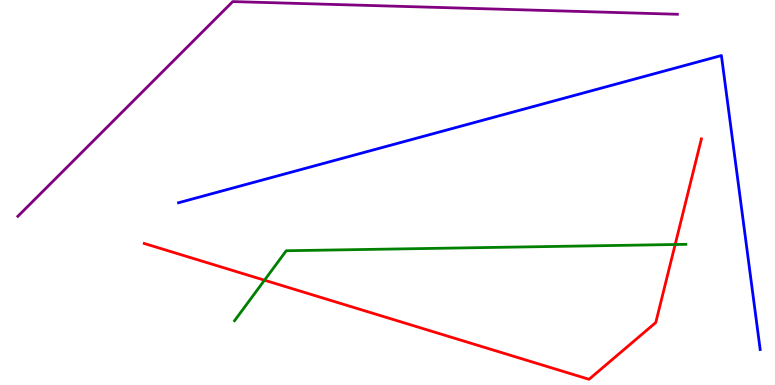[{'lines': ['blue', 'red'], 'intersections': []}, {'lines': ['green', 'red'], 'intersections': [{'x': 3.41, 'y': 2.72}, {'x': 8.71, 'y': 3.65}]}, {'lines': ['purple', 'red'], 'intersections': []}, {'lines': ['blue', 'green'], 'intersections': []}, {'lines': ['blue', 'purple'], 'intersections': []}, {'lines': ['green', 'purple'], 'intersections': []}]